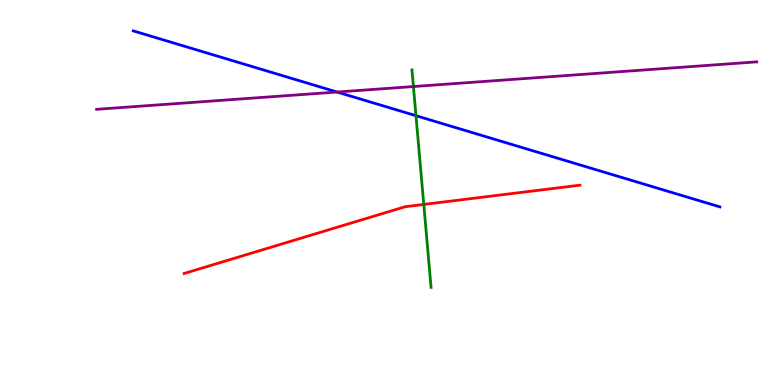[{'lines': ['blue', 'red'], 'intersections': []}, {'lines': ['green', 'red'], 'intersections': [{'x': 5.47, 'y': 4.69}]}, {'lines': ['purple', 'red'], 'intersections': []}, {'lines': ['blue', 'green'], 'intersections': [{'x': 5.37, 'y': 6.99}]}, {'lines': ['blue', 'purple'], 'intersections': [{'x': 4.35, 'y': 7.61}]}, {'lines': ['green', 'purple'], 'intersections': [{'x': 5.33, 'y': 7.75}]}]